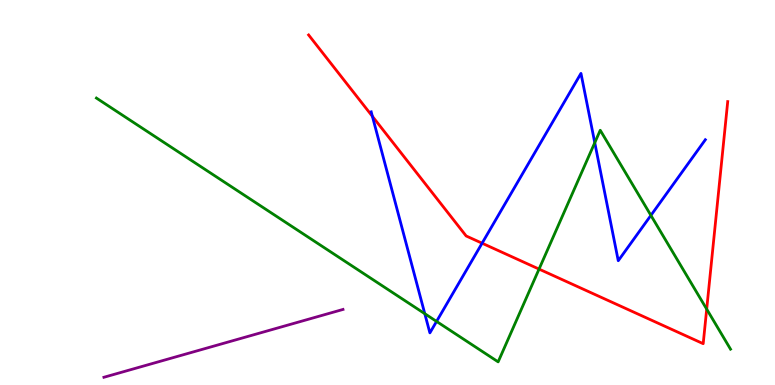[{'lines': ['blue', 'red'], 'intersections': [{'x': 4.81, 'y': 6.98}, {'x': 6.22, 'y': 3.68}]}, {'lines': ['green', 'red'], 'intersections': [{'x': 6.96, 'y': 3.01}, {'x': 9.12, 'y': 1.97}]}, {'lines': ['purple', 'red'], 'intersections': []}, {'lines': ['blue', 'green'], 'intersections': [{'x': 5.48, 'y': 1.85}, {'x': 5.63, 'y': 1.65}, {'x': 7.67, 'y': 6.29}, {'x': 8.4, 'y': 4.41}]}, {'lines': ['blue', 'purple'], 'intersections': []}, {'lines': ['green', 'purple'], 'intersections': []}]